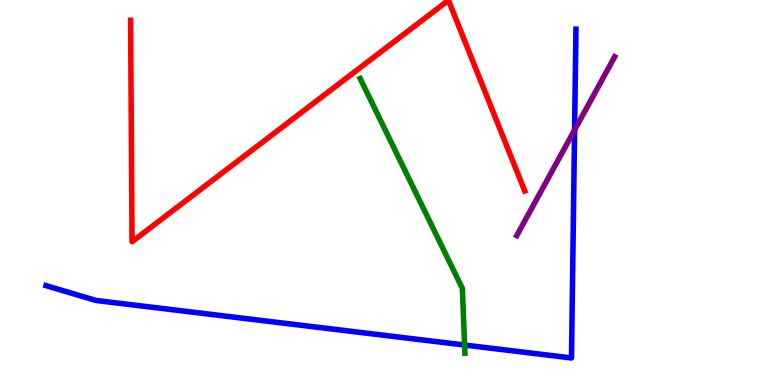[{'lines': ['blue', 'red'], 'intersections': []}, {'lines': ['green', 'red'], 'intersections': []}, {'lines': ['purple', 'red'], 'intersections': []}, {'lines': ['blue', 'green'], 'intersections': [{'x': 5.99, 'y': 1.04}]}, {'lines': ['blue', 'purple'], 'intersections': [{'x': 7.41, 'y': 6.62}]}, {'lines': ['green', 'purple'], 'intersections': []}]